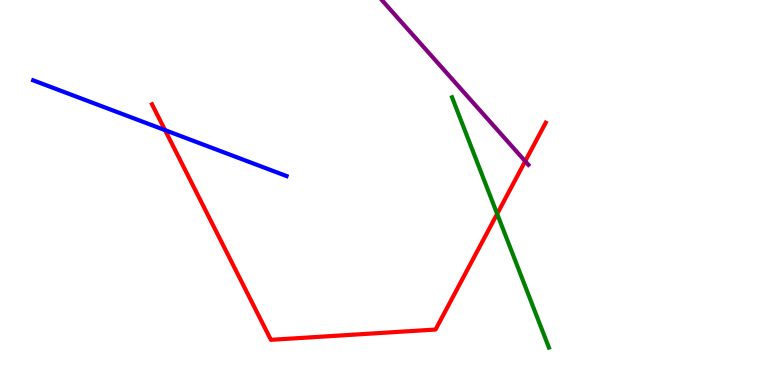[{'lines': ['blue', 'red'], 'intersections': [{'x': 2.13, 'y': 6.62}]}, {'lines': ['green', 'red'], 'intersections': [{'x': 6.42, 'y': 4.44}]}, {'lines': ['purple', 'red'], 'intersections': [{'x': 6.78, 'y': 5.81}]}, {'lines': ['blue', 'green'], 'intersections': []}, {'lines': ['blue', 'purple'], 'intersections': []}, {'lines': ['green', 'purple'], 'intersections': []}]